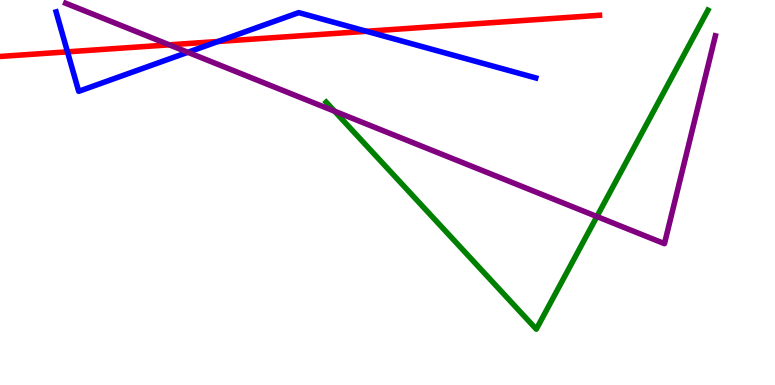[{'lines': ['blue', 'red'], 'intersections': [{'x': 0.871, 'y': 8.65}, {'x': 2.81, 'y': 8.92}, {'x': 4.73, 'y': 9.19}]}, {'lines': ['green', 'red'], 'intersections': []}, {'lines': ['purple', 'red'], 'intersections': [{'x': 2.18, 'y': 8.84}]}, {'lines': ['blue', 'green'], 'intersections': []}, {'lines': ['blue', 'purple'], 'intersections': [{'x': 2.42, 'y': 8.64}]}, {'lines': ['green', 'purple'], 'intersections': [{'x': 4.32, 'y': 7.11}, {'x': 7.7, 'y': 4.38}]}]